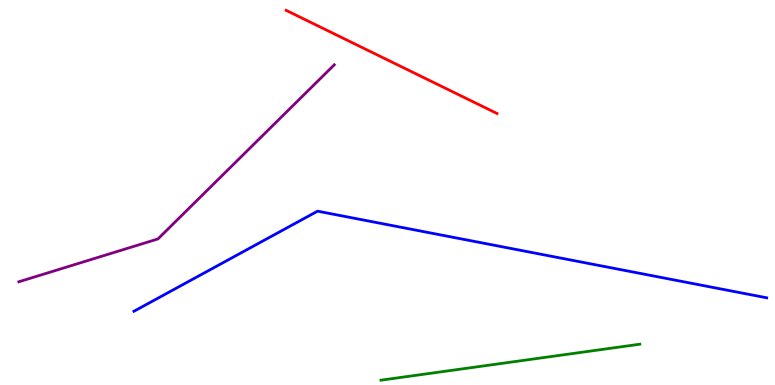[{'lines': ['blue', 'red'], 'intersections': []}, {'lines': ['green', 'red'], 'intersections': []}, {'lines': ['purple', 'red'], 'intersections': []}, {'lines': ['blue', 'green'], 'intersections': []}, {'lines': ['blue', 'purple'], 'intersections': []}, {'lines': ['green', 'purple'], 'intersections': []}]